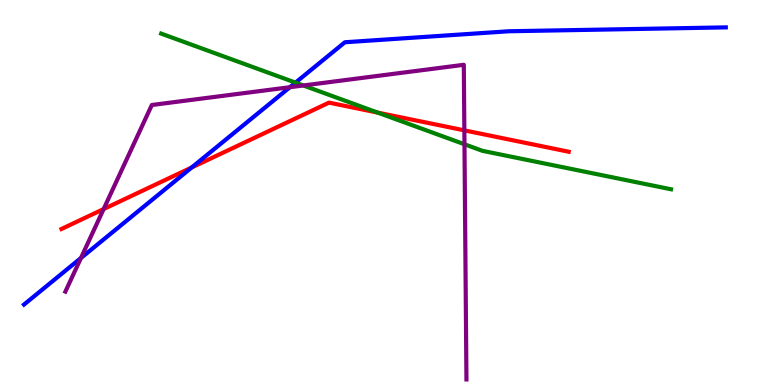[{'lines': ['blue', 'red'], 'intersections': [{'x': 2.47, 'y': 5.65}]}, {'lines': ['green', 'red'], 'intersections': [{'x': 4.87, 'y': 7.08}]}, {'lines': ['purple', 'red'], 'intersections': [{'x': 1.34, 'y': 4.57}, {'x': 5.99, 'y': 6.61}]}, {'lines': ['blue', 'green'], 'intersections': [{'x': 3.81, 'y': 7.85}]}, {'lines': ['blue', 'purple'], 'intersections': [{'x': 1.04, 'y': 3.3}, {'x': 3.74, 'y': 7.73}]}, {'lines': ['green', 'purple'], 'intersections': [{'x': 3.91, 'y': 7.78}, {'x': 5.99, 'y': 6.25}]}]